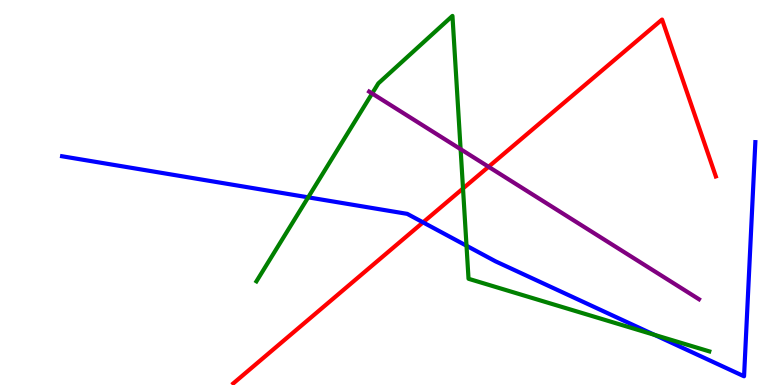[{'lines': ['blue', 'red'], 'intersections': [{'x': 5.46, 'y': 4.22}]}, {'lines': ['green', 'red'], 'intersections': [{'x': 5.97, 'y': 5.11}]}, {'lines': ['purple', 'red'], 'intersections': [{'x': 6.3, 'y': 5.67}]}, {'lines': ['blue', 'green'], 'intersections': [{'x': 3.98, 'y': 4.87}, {'x': 6.02, 'y': 3.62}, {'x': 8.44, 'y': 1.3}]}, {'lines': ['blue', 'purple'], 'intersections': []}, {'lines': ['green', 'purple'], 'intersections': [{'x': 4.8, 'y': 7.57}, {'x': 5.94, 'y': 6.13}]}]